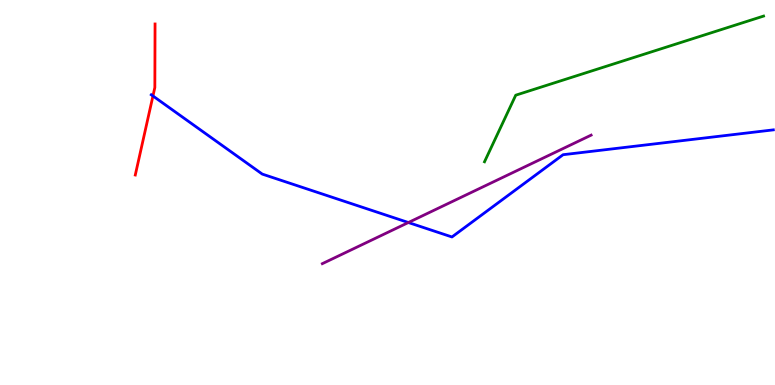[{'lines': ['blue', 'red'], 'intersections': [{'x': 1.97, 'y': 7.51}]}, {'lines': ['green', 'red'], 'intersections': []}, {'lines': ['purple', 'red'], 'intersections': []}, {'lines': ['blue', 'green'], 'intersections': []}, {'lines': ['blue', 'purple'], 'intersections': [{'x': 5.27, 'y': 4.22}]}, {'lines': ['green', 'purple'], 'intersections': []}]